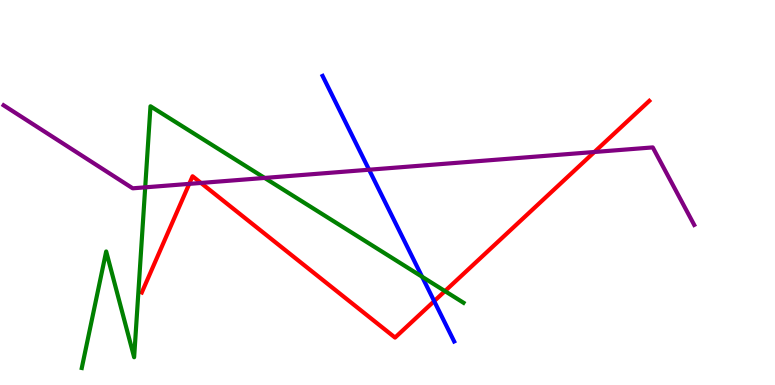[{'lines': ['blue', 'red'], 'intersections': [{'x': 5.6, 'y': 2.18}]}, {'lines': ['green', 'red'], 'intersections': [{'x': 5.74, 'y': 2.44}]}, {'lines': ['purple', 'red'], 'intersections': [{'x': 2.44, 'y': 5.22}, {'x': 2.59, 'y': 5.25}, {'x': 7.67, 'y': 6.05}]}, {'lines': ['blue', 'green'], 'intersections': [{'x': 5.45, 'y': 2.81}]}, {'lines': ['blue', 'purple'], 'intersections': [{'x': 4.76, 'y': 5.59}]}, {'lines': ['green', 'purple'], 'intersections': [{'x': 1.87, 'y': 5.13}, {'x': 3.41, 'y': 5.38}]}]